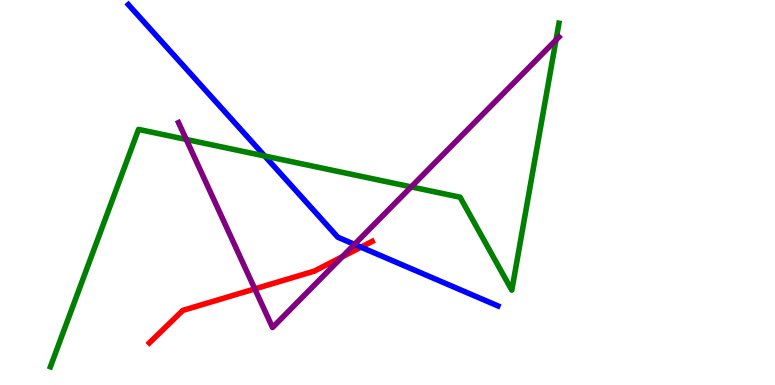[{'lines': ['blue', 'red'], 'intersections': [{'x': 4.66, 'y': 3.58}]}, {'lines': ['green', 'red'], 'intersections': []}, {'lines': ['purple', 'red'], 'intersections': [{'x': 3.29, 'y': 2.5}, {'x': 4.42, 'y': 3.33}]}, {'lines': ['blue', 'green'], 'intersections': [{'x': 3.42, 'y': 5.95}]}, {'lines': ['blue', 'purple'], 'intersections': [{'x': 4.57, 'y': 3.65}]}, {'lines': ['green', 'purple'], 'intersections': [{'x': 2.4, 'y': 6.38}, {'x': 5.31, 'y': 5.15}, {'x': 7.17, 'y': 8.96}]}]